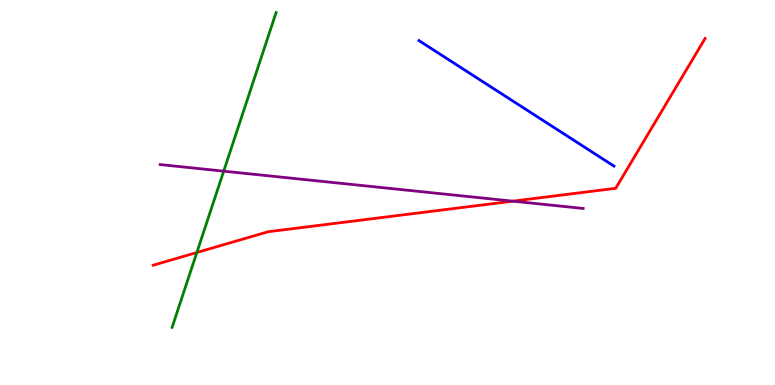[{'lines': ['blue', 'red'], 'intersections': []}, {'lines': ['green', 'red'], 'intersections': [{'x': 2.54, 'y': 3.44}]}, {'lines': ['purple', 'red'], 'intersections': [{'x': 6.62, 'y': 4.78}]}, {'lines': ['blue', 'green'], 'intersections': []}, {'lines': ['blue', 'purple'], 'intersections': []}, {'lines': ['green', 'purple'], 'intersections': [{'x': 2.89, 'y': 5.55}]}]